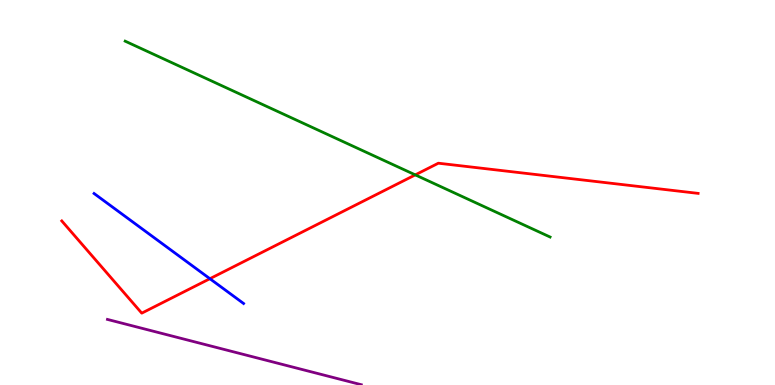[{'lines': ['blue', 'red'], 'intersections': [{'x': 2.71, 'y': 2.76}]}, {'lines': ['green', 'red'], 'intersections': [{'x': 5.36, 'y': 5.46}]}, {'lines': ['purple', 'red'], 'intersections': []}, {'lines': ['blue', 'green'], 'intersections': []}, {'lines': ['blue', 'purple'], 'intersections': []}, {'lines': ['green', 'purple'], 'intersections': []}]